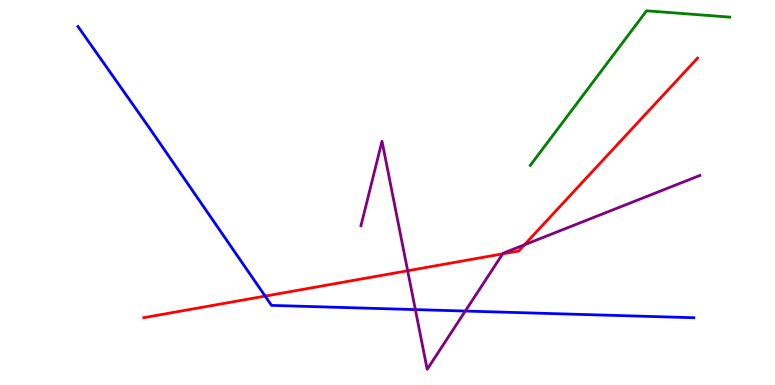[{'lines': ['blue', 'red'], 'intersections': [{'x': 3.42, 'y': 2.31}]}, {'lines': ['green', 'red'], 'intersections': []}, {'lines': ['purple', 'red'], 'intersections': [{'x': 5.26, 'y': 2.97}, {'x': 6.49, 'y': 3.41}, {'x': 6.77, 'y': 3.64}]}, {'lines': ['blue', 'green'], 'intersections': []}, {'lines': ['blue', 'purple'], 'intersections': [{'x': 5.36, 'y': 1.96}, {'x': 6.0, 'y': 1.92}]}, {'lines': ['green', 'purple'], 'intersections': []}]